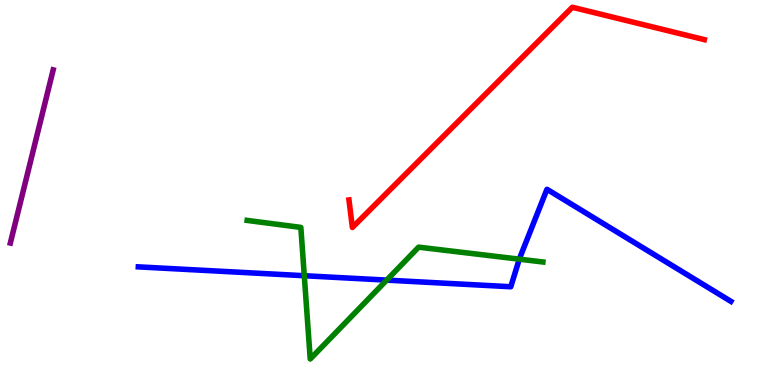[{'lines': ['blue', 'red'], 'intersections': []}, {'lines': ['green', 'red'], 'intersections': []}, {'lines': ['purple', 'red'], 'intersections': []}, {'lines': ['blue', 'green'], 'intersections': [{'x': 3.93, 'y': 2.84}, {'x': 4.99, 'y': 2.72}, {'x': 6.7, 'y': 3.27}]}, {'lines': ['blue', 'purple'], 'intersections': []}, {'lines': ['green', 'purple'], 'intersections': []}]